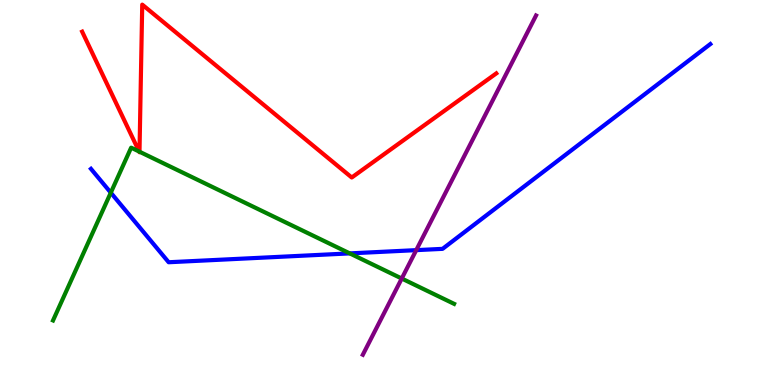[{'lines': ['blue', 'red'], 'intersections': []}, {'lines': ['green', 'red'], 'intersections': [{'x': 1.8, 'y': 6.06}, {'x': 1.8, 'y': 6.06}]}, {'lines': ['purple', 'red'], 'intersections': []}, {'lines': ['blue', 'green'], 'intersections': [{'x': 1.43, 'y': 4.99}, {'x': 4.51, 'y': 3.42}]}, {'lines': ['blue', 'purple'], 'intersections': [{'x': 5.37, 'y': 3.5}]}, {'lines': ['green', 'purple'], 'intersections': [{'x': 5.18, 'y': 2.77}]}]